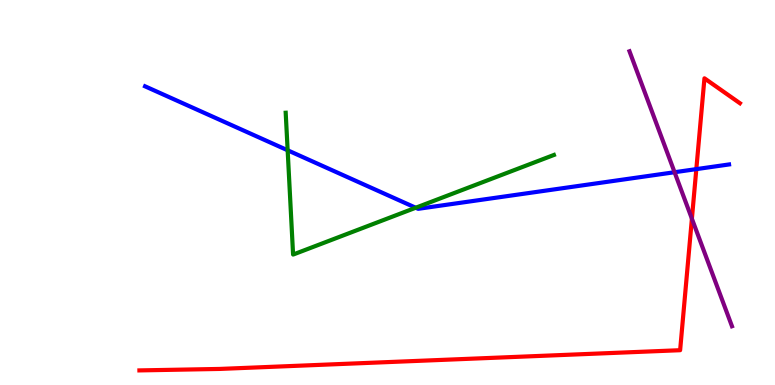[{'lines': ['blue', 'red'], 'intersections': [{'x': 8.98, 'y': 5.61}]}, {'lines': ['green', 'red'], 'intersections': []}, {'lines': ['purple', 'red'], 'intersections': [{'x': 8.93, 'y': 4.32}]}, {'lines': ['blue', 'green'], 'intersections': [{'x': 3.71, 'y': 6.1}, {'x': 5.36, 'y': 4.6}]}, {'lines': ['blue', 'purple'], 'intersections': [{'x': 8.7, 'y': 5.53}]}, {'lines': ['green', 'purple'], 'intersections': []}]